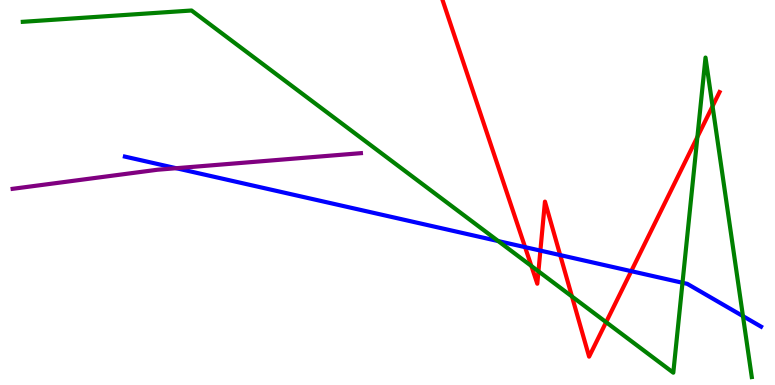[{'lines': ['blue', 'red'], 'intersections': [{'x': 6.78, 'y': 3.58}, {'x': 6.97, 'y': 3.49}, {'x': 7.23, 'y': 3.37}, {'x': 8.15, 'y': 2.96}]}, {'lines': ['green', 'red'], 'intersections': [{'x': 6.86, 'y': 3.09}, {'x': 6.95, 'y': 2.95}, {'x': 7.38, 'y': 2.3}, {'x': 7.82, 'y': 1.63}, {'x': 9.0, 'y': 6.44}, {'x': 9.19, 'y': 7.24}]}, {'lines': ['purple', 'red'], 'intersections': []}, {'lines': ['blue', 'green'], 'intersections': [{'x': 6.43, 'y': 3.74}, {'x': 8.81, 'y': 2.66}, {'x': 9.59, 'y': 1.79}]}, {'lines': ['blue', 'purple'], 'intersections': [{'x': 2.27, 'y': 5.63}]}, {'lines': ['green', 'purple'], 'intersections': []}]